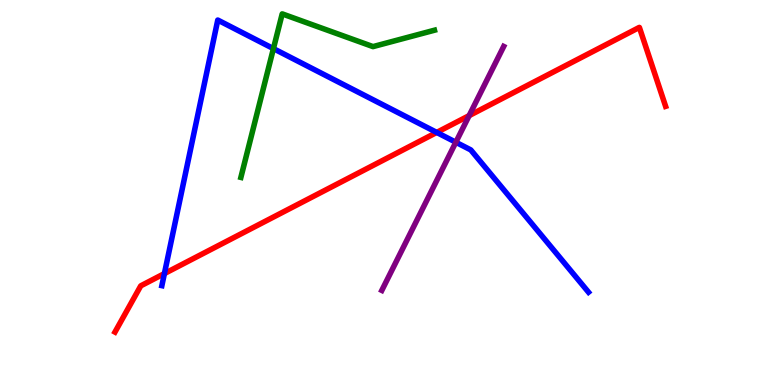[{'lines': ['blue', 'red'], 'intersections': [{'x': 2.12, 'y': 2.89}, {'x': 5.64, 'y': 6.56}]}, {'lines': ['green', 'red'], 'intersections': []}, {'lines': ['purple', 'red'], 'intersections': [{'x': 6.05, 'y': 7.0}]}, {'lines': ['blue', 'green'], 'intersections': [{'x': 3.53, 'y': 8.74}]}, {'lines': ['blue', 'purple'], 'intersections': [{'x': 5.88, 'y': 6.31}]}, {'lines': ['green', 'purple'], 'intersections': []}]